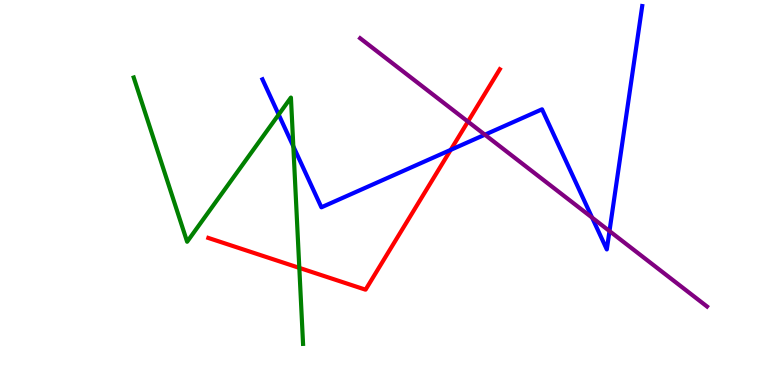[{'lines': ['blue', 'red'], 'intersections': [{'x': 5.82, 'y': 6.11}]}, {'lines': ['green', 'red'], 'intersections': [{'x': 3.86, 'y': 3.04}]}, {'lines': ['purple', 'red'], 'intersections': [{'x': 6.04, 'y': 6.84}]}, {'lines': ['blue', 'green'], 'intersections': [{'x': 3.6, 'y': 7.02}, {'x': 3.78, 'y': 6.2}]}, {'lines': ['blue', 'purple'], 'intersections': [{'x': 6.26, 'y': 6.5}, {'x': 7.64, 'y': 4.35}, {'x': 7.86, 'y': 4.0}]}, {'lines': ['green', 'purple'], 'intersections': []}]